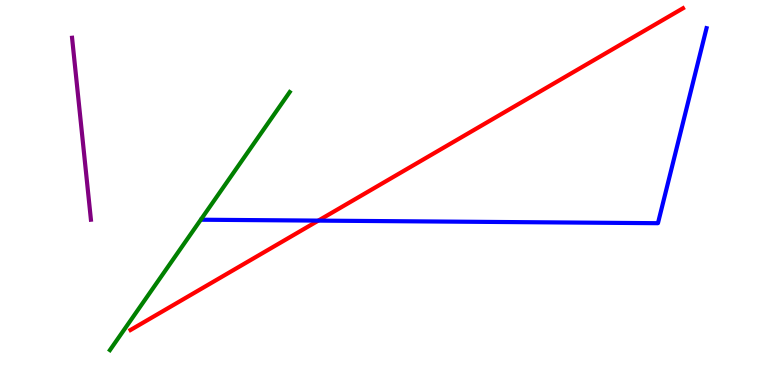[{'lines': ['blue', 'red'], 'intersections': [{'x': 4.11, 'y': 4.27}]}, {'lines': ['green', 'red'], 'intersections': []}, {'lines': ['purple', 'red'], 'intersections': []}, {'lines': ['blue', 'green'], 'intersections': []}, {'lines': ['blue', 'purple'], 'intersections': []}, {'lines': ['green', 'purple'], 'intersections': []}]